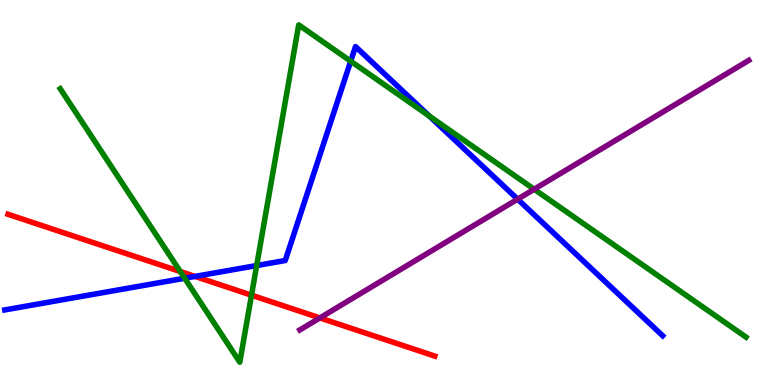[{'lines': ['blue', 'red'], 'intersections': [{'x': 2.52, 'y': 2.82}]}, {'lines': ['green', 'red'], 'intersections': [{'x': 2.33, 'y': 2.95}, {'x': 3.25, 'y': 2.33}]}, {'lines': ['purple', 'red'], 'intersections': [{'x': 4.13, 'y': 1.74}]}, {'lines': ['blue', 'green'], 'intersections': [{'x': 2.38, 'y': 2.77}, {'x': 3.31, 'y': 3.1}, {'x': 4.53, 'y': 8.41}, {'x': 5.54, 'y': 6.98}]}, {'lines': ['blue', 'purple'], 'intersections': [{'x': 6.68, 'y': 4.83}]}, {'lines': ['green', 'purple'], 'intersections': [{'x': 6.89, 'y': 5.08}]}]